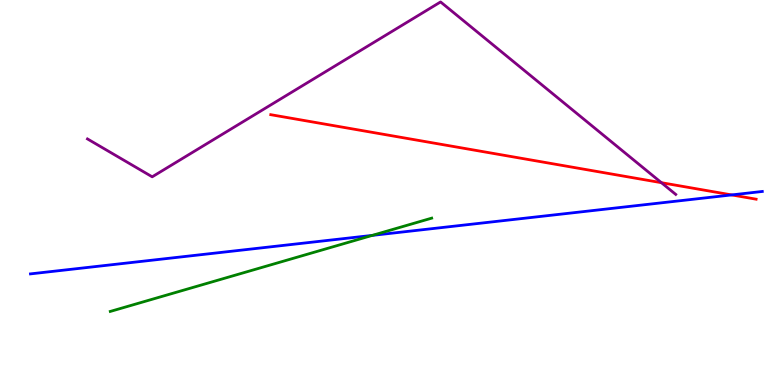[{'lines': ['blue', 'red'], 'intersections': [{'x': 9.44, 'y': 4.94}]}, {'lines': ['green', 'red'], 'intersections': []}, {'lines': ['purple', 'red'], 'intersections': [{'x': 8.53, 'y': 5.25}]}, {'lines': ['blue', 'green'], 'intersections': [{'x': 4.8, 'y': 3.89}]}, {'lines': ['blue', 'purple'], 'intersections': []}, {'lines': ['green', 'purple'], 'intersections': []}]